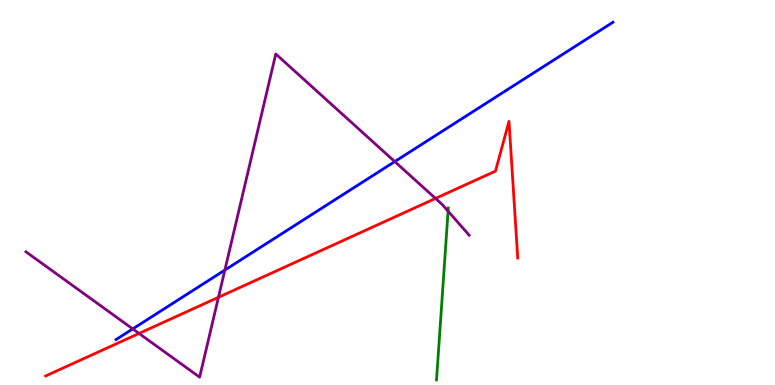[{'lines': ['blue', 'red'], 'intersections': []}, {'lines': ['green', 'red'], 'intersections': []}, {'lines': ['purple', 'red'], 'intersections': [{'x': 1.79, 'y': 1.34}, {'x': 2.82, 'y': 2.28}, {'x': 5.62, 'y': 4.85}]}, {'lines': ['blue', 'green'], 'intersections': []}, {'lines': ['blue', 'purple'], 'intersections': [{'x': 1.71, 'y': 1.46}, {'x': 2.9, 'y': 2.99}, {'x': 5.09, 'y': 5.8}]}, {'lines': ['green', 'purple'], 'intersections': [{'x': 5.78, 'y': 4.51}]}]